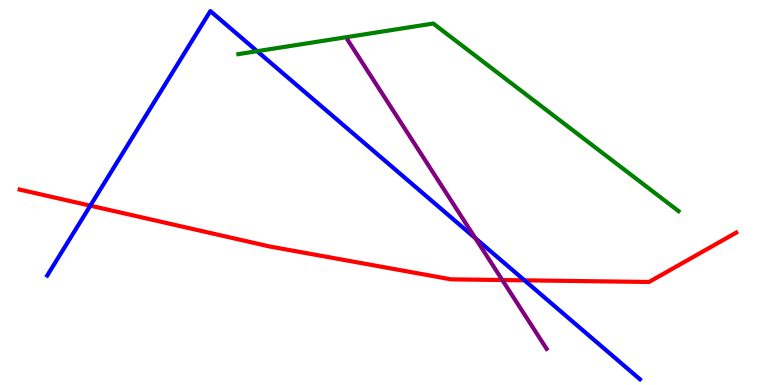[{'lines': ['blue', 'red'], 'intersections': [{'x': 1.17, 'y': 4.66}, {'x': 6.77, 'y': 2.72}]}, {'lines': ['green', 'red'], 'intersections': []}, {'lines': ['purple', 'red'], 'intersections': [{'x': 6.48, 'y': 2.73}]}, {'lines': ['blue', 'green'], 'intersections': [{'x': 3.32, 'y': 8.67}]}, {'lines': ['blue', 'purple'], 'intersections': [{'x': 6.13, 'y': 3.81}]}, {'lines': ['green', 'purple'], 'intersections': []}]